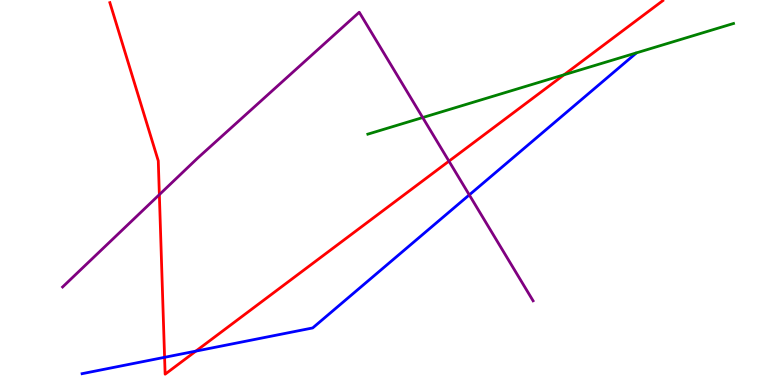[{'lines': ['blue', 'red'], 'intersections': [{'x': 2.12, 'y': 0.719}, {'x': 2.53, 'y': 0.88}]}, {'lines': ['green', 'red'], 'intersections': [{'x': 7.28, 'y': 8.06}]}, {'lines': ['purple', 'red'], 'intersections': [{'x': 2.06, 'y': 4.94}, {'x': 5.79, 'y': 5.81}]}, {'lines': ['blue', 'green'], 'intersections': []}, {'lines': ['blue', 'purple'], 'intersections': [{'x': 6.06, 'y': 4.94}]}, {'lines': ['green', 'purple'], 'intersections': [{'x': 5.45, 'y': 6.95}]}]